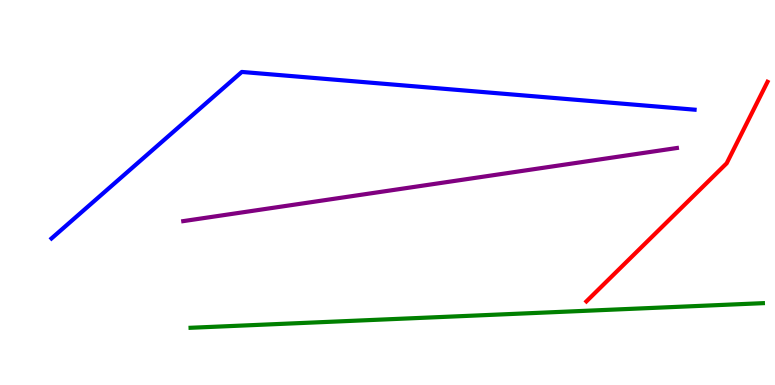[{'lines': ['blue', 'red'], 'intersections': []}, {'lines': ['green', 'red'], 'intersections': []}, {'lines': ['purple', 'red'], 'intersections': []}, {'lines': ['blue', 'green'], 'intersections': []}, {'lines': ['blue', 'purple'], 'intersections': []}, {'lines': ['green', 'purple'], 'intersections': []}]